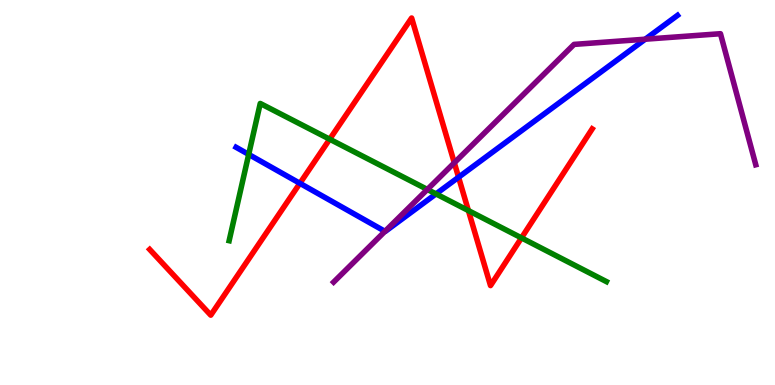[{'lines': ['blue', 'red'], 'intersections': [{'x': 3.87, 'y': 5.24}, {'x': 5.92, 'y': 5.4}]}, {'lines': ['green', 'red'], 'intersections': [{'x': 4.25, 'y': 6.38}, {'x': 6.04, 'y': 4.53}, {'x': 6.73, 'y': 3.82}]}, {'lines': ['purple', 'red'], 'intersections': [{'x': 5.86, 'y': 5.77}]}, {'lines': ['blue', 'green'], 'intersections': [{'x': 3.21, 'y': 5.99}, {'x': 5.63, 'y': 4.96}]}, {'lines': ['blue', 'purple'], 'intersections': [{'x': 4.97, 'y': 3.99}, {'x': 8.33, 'y': 8.98}]}, {'lines': ['green', 'purple'], 'intersections': [{'x': 5.51, 'y': 5.08}]}]